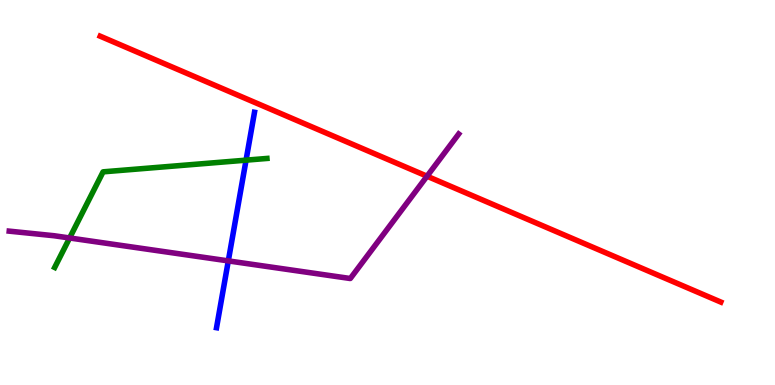[{'lines': ['blue', 'red'], 'intersections': []}, {'lines': ['green', 'red'], 'intersections': []}, {'lines': ['purple', 'red'], 'intersections': [{'x': 5.51, 'y': 5.42}]}, {'lines': ['blue', 'green'], 'intersections': [{'x': 3.17, 'y': 5.84}]}, {'lines': ['blue', 'purple'], 'intersections': [{'x': 2.95, 'y': 3.22}]}, {'lines': ['green', 'purple'], 'intersections': [{'x': 0.898, 'y': 3.82}]}]